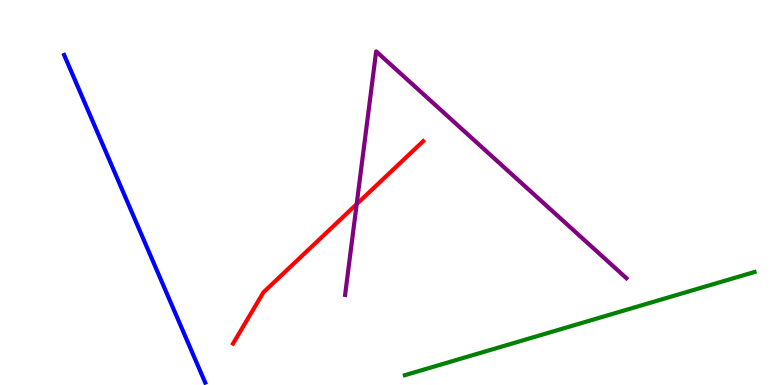[{'lines': ['blue', 'red'], 'intersections': []}, {'lines': ['green', 'red'], 'intersections': []}, {'lines': ['purple', 'red'], 'intersections': [{'x': 4.6, 'y': 4.7}]}, {'lines': ['blue', 'green'], 'intersections': []}, {'lines': ['blue', 'purple'], 'intersections': []}, {'lines': ['green', 'purple'], 'intersections': []}]